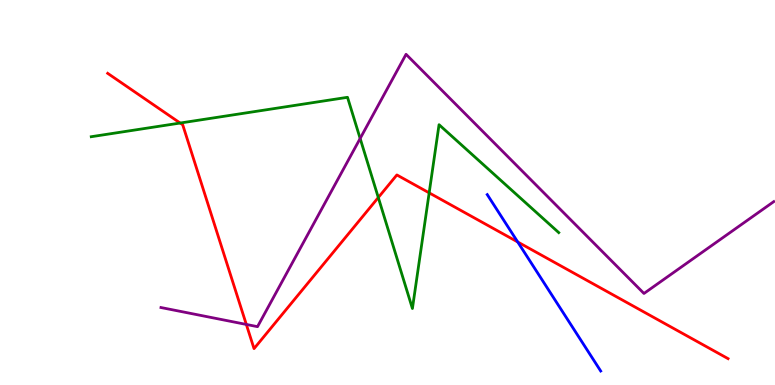[{'lines': ['blue', 'red'], 'intersections': [{'x': 6.68, 'y': 3.71}]}, {'lines': ['green', 'red'], 'intersections': [{'x': 2.32, 'y': 6.8}, {'x': 4.88, 'y': 4.87}, {'x': 5.54, 'y': 4.99}]}, {'lines': ['purple', 'red'], 'intersections': [{'x': 3.18, 'y': 1.57}]}, {'lines': ['blue', 'green'], 'intersections': []}, {'lines': ['blue', 'purple'], 'intersections': []}, {'lines': ['green', 'purple'], 'intersections': [{'x': 4.65, 'y': 6.4}]}]